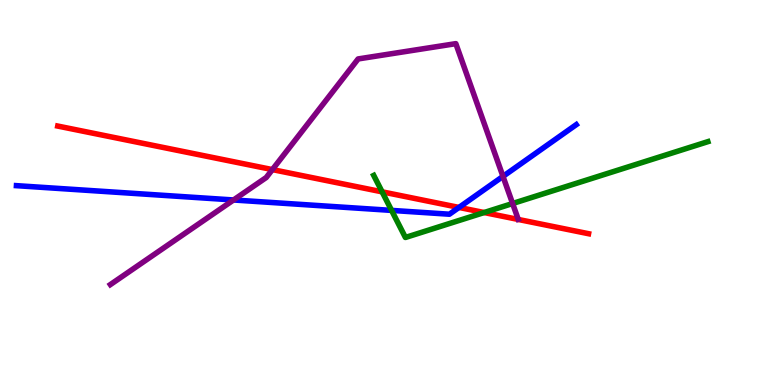[{'lines': ['blue', 'red'], 'intersections': [{'x': 5.92, 'y': 4.61}]}, {'lines': ['green', 'red'], 'intersections': [{'x': 4.93, 'y': 5.02}, {'x': 6.25, 'y': 4.48}]}, {'lines': ['purple', 'red'], 'intersections': [{'x': 3.51, 'y': 5.6}]}, {'lines': ['blue', 'green'], 'intersections': [{'x': 5.05, 'y': 4.54}]}, {'lines': ['blue', 'purple'], 'intersections': [{'x': 3.01, 'y': 4.81}, {'x': 6.49, 'y': 5.42}]}, {'lines': ['green', 'purple'], 'intersections': [{'x': 6.61, 'y': 4.71}]}]